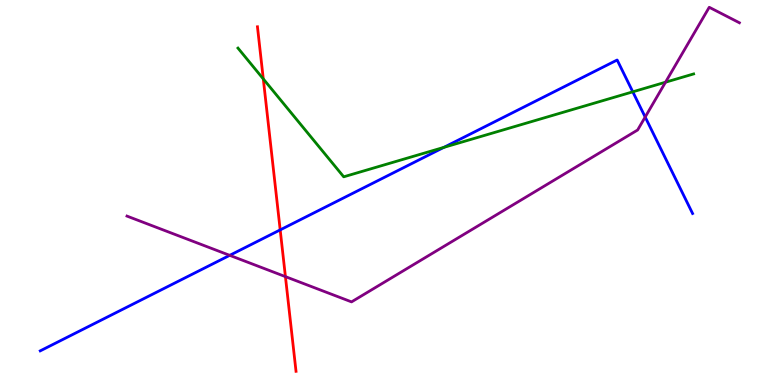[{'lines': ['blue', 'red'], 'intersections': [{'x': 3.62, 'y': 4.03}]}, {'lines': ['green', 'red'], 'intersections': [{'x': 3.4, 'y': 7.95}]}, {'lines': ['purple', 'red'], 'intersections': [{'x': 3.68, 'y': 2.81}]}, {'lines': ['blue', 'green'], 'intersections': [{'x': 5.73, 'y': 6.17}, {'x': 8.17, 'y': 7.61}]}, {'lines': ['blue', 'purple'], 'intersections': [{'x': 2.96, 'y': 3.37}, {'x': 8.32, 'y': 6.96}]}, {'lines': ['green', 'purple'], 'intersections': [{'x': 8.59, 'y': 7.86}]}]